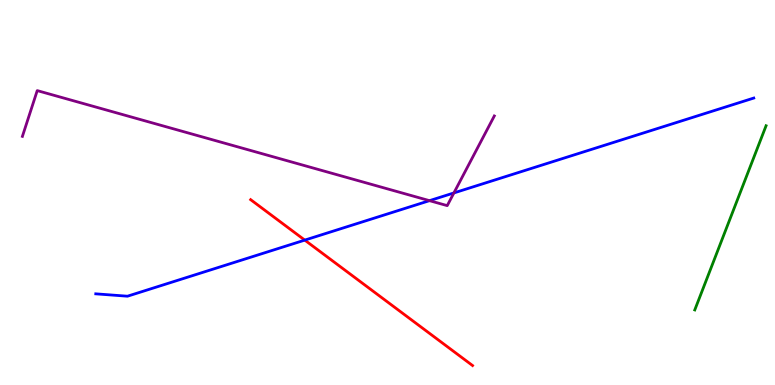[{'lines': ['blue', 'red'], 'intersections': [{'x': 3.93, 'y': 3.76}]}, {'lines': ['green', 'red'], 'intersections': []}, {'lines': ['purple', 'red'], 'intersections': []}, {'lines': ['blue', 'green'], 'intersections': []}, {'lines': ['blue', 'purple'], 'intersections': [{'x': 5.54, 'y': 4.79}, {'x': 5.86, 'y': 4.99}]}, {'lines': ['green', 'purple'], 'intersections': []}]